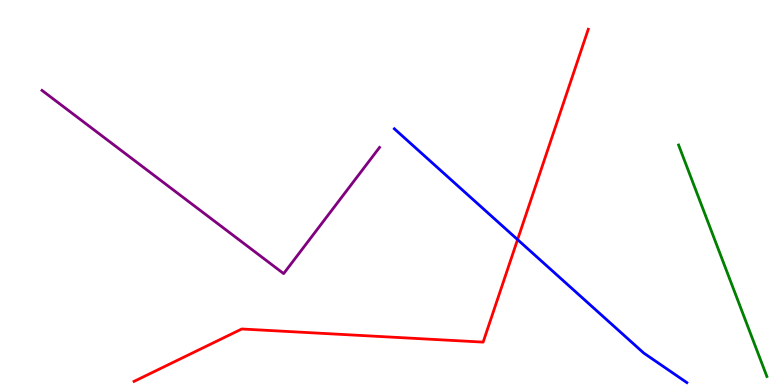[{'lines': ['blue', 'red'], 'intersections': [{'x': 6.68, 'y': 3.78}]}, {'lines': ['green', 'red'], 'intersections': []}, {'lines': ['purple', 'red'], 'intersections': []}, {'lines': ['blue', 'green'], 'intersections': []}, {'lines': ['blue', 'purple'], 'intersections': []}, {'lines': ['green', 'purple'], 'intersections': []}]